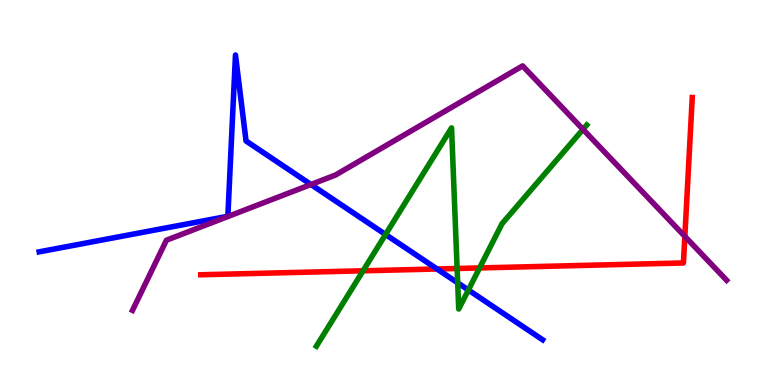[{'lines': ['blue', 'red'], 'intersections': [{'x': 5.64, 'y': 3.01}]}, {'lines': ['green', 'red'], 'intersections': [{'x': 4.68, 'y': 2.97}, {'x': 5.9, 'y': 3.03}, {'x': 6.19, 'y': 3.04}]}, {'lines': ['purple', 'red'], 'intersections': [{'x': 8.84, 'y': 3.86}]}, {'lines': ['blue', 'green'], 'intersections': [{'x': 4.97, 'y': 3.91}, {'x': 5.91, 'y': 2.65}, {'x': 6.04, 'y': 2.47}]}, {'lines': ['blue', 'purple'], 'intersections': [{'x': 4.01, 'y': 5.21}]}, {'lines': ['green', 'purple'], 'intersections': [{'x': 7.52, 'y': 6.64}]}]